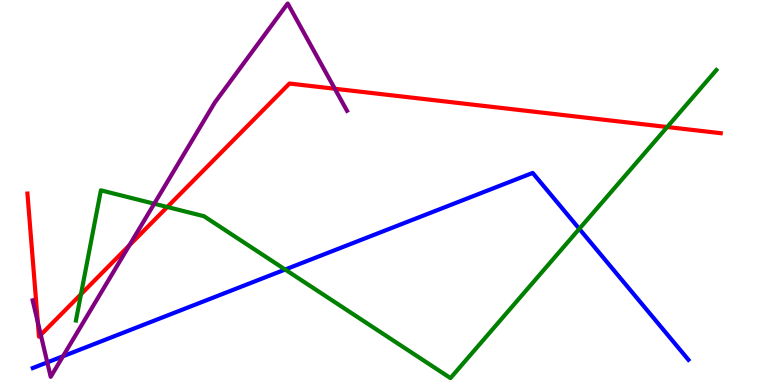[{'lines': ['blue', 'red'], 'intersections': []}, {'lines': ['green', 'red'], 'intersections': [{'x': 1.04, 'y': 2.36}, {'x': 2.16, 'y': 4.62}, {'x': 8.61, 'y': 6.7}]}, {'lines': ['purple', 'red'], 'intersections': [{'x': 0.488, 'y': 1.63}, {'x': 0.526, 'y': 1.3}, {'x': 1.67, 'y': 3.63}, {'x': 4.32, 'y': 7.69}]}, {'lines': ['blue', 'green'], 'intersections': [{'x': 3.68, 'y': 3.0}, {'x': 7.47, 'y': 4.06}]}, {'lines': ['blue', 'purple'], 'intersections': [{'x': 0.61, 'y': 0.588}, {'x': 0.813, 'y': 0.747}]}, {'lines': ['green', 'purple'], 'intersections': [{'x': 1.99, 'y': 4.71}]}]